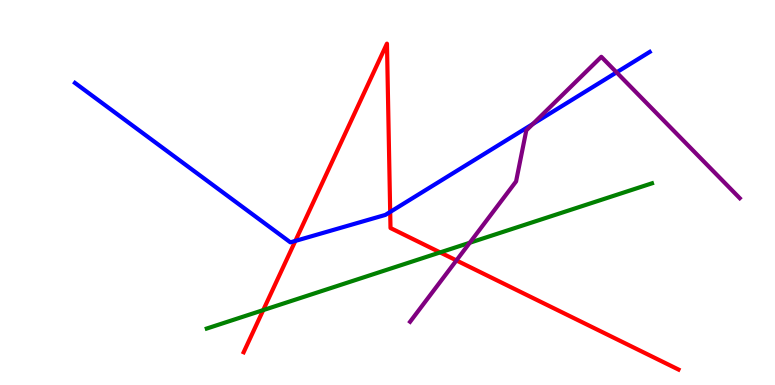[{'lines': ['blue', 'red'], 'intersections': [{'x': 3.81, 'y': 3.74}, {'x': 5.03, 'y': 4.5}]}, {'lines': ['green', 'red'], 'intersections': [{'x': 3.4, 'y': 1.95}, {'x': 5.68, 'y': 3.44}]}, {'lines': ['purple', 'red'], 'intersections': [{'x': 5.89, 'y': 3.24}]}, {'lines': ['blue', 'green'], 'intersections': []}, {'lines': ['blue', 'purple'], 'intersections': [{'x': 6.88, 'y': 6.78}, {'x': 7.96, 'y': 8.12}]}, {'lines': ['green', 'purple'], 'intersections': [{'x': 6.06, 'y': 3.69}]}]